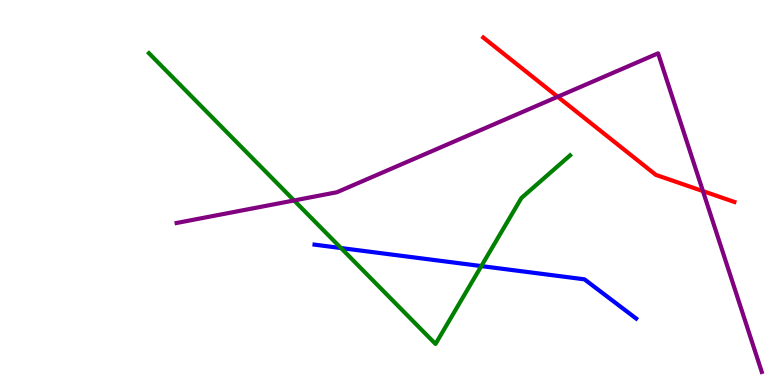[{'lines': ['blue', 'red'], 'intersections': []}, {'lines': ['green', 'red'], 'intersections': []}, {'lines': ['purple', 'red'], 'intersections': [{'x': 7.2, 'y': 7.49}, {'x': 9.07, 'y': 5.04}]}, {'lines': ['blue', 'green'], 'intersections': [{'x': 4.4, 'y': 3.56}, {'x': 6.21, 'y': 3.09}]}, {'lines': ['blue', 'purple'], 'intersections': []}, {'lines': ['green', 'purple'], 'intersections': [{'x': 3.79, 'y': 4.79}]}]